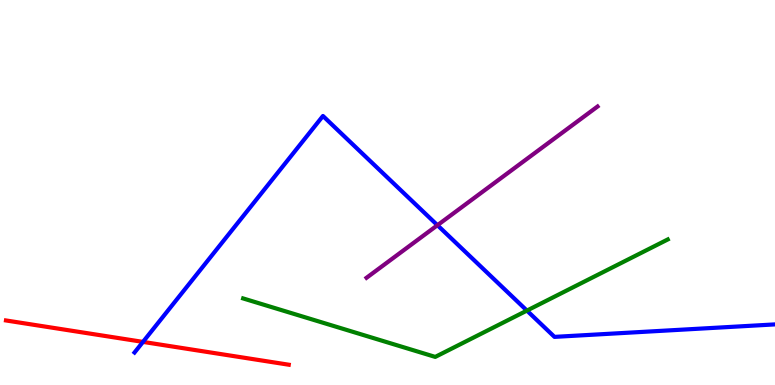[{'lines': ['blue', 'red'], 'intersections': [{'x': 1.84, 'y': 1.12}]}, {'lines': ['green', 'red'], 'intersections': []}, {'lines': ['purple', 'red'], 'intersections': []}, {'lines': ['blue', 'green'], 'intersections': [{'x': 6.8, 'y': 1.93}]}, {'lines': ['blue', 'purple'], 'intersections': [{'x': 5.64, 'y': 4.15}]}, {'lines': ['green', 'purple'], 'intersections': []}]